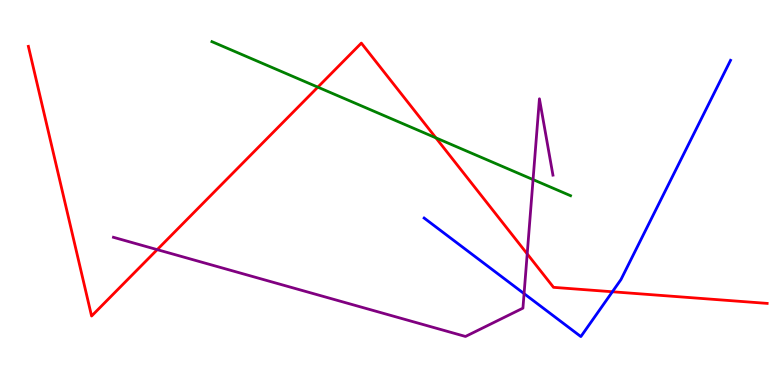[{'lines': ['blue', 'red'], 'intersections': [{'x': 7.9, 'y': 2.42}]}, {'lines': ['green', 'red'], 'intersections': [{'x': 4.1, 'y': 7.74}, {'x': 5.62, 'y': 6.42}]}, {'lines': ['purple', 'red'], 'intersections': [{'x': 2.03, 'y': 3.52}, {'x': 6.8, 'y': 3.41}]}, {'lines': ['blue', 'green'], 'intersections': []}, {'lines': ['blue', 'purple'], 'intersections': [{'x': 6.76, 'y': 2.37}]}, {'lines': ['green', 'purple'], 'intersections': [{'x': 6.88, 'y': 5.34}]}]